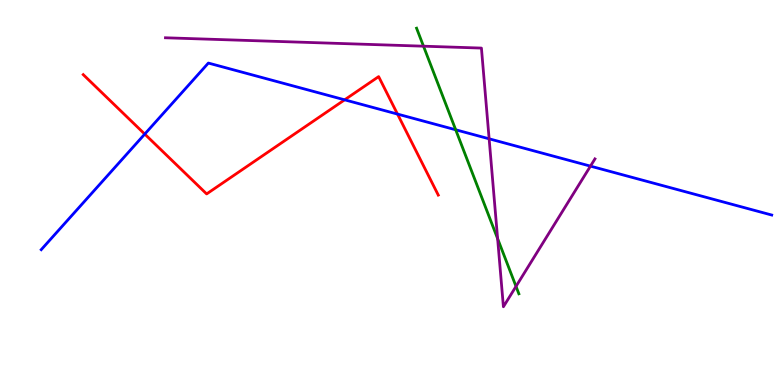[{'lines': ['blue', 'red'], 'intersections': [{'x': 1.87, 'y': 6.52}, {'x': 4.45, 'y': 7.41}, {'x': 5.13, 'y': 7.04}]}, {'lines': ['green', 'red'], 'intersections': []}, {'lines': ['purple', 'red'], 'intersections': []}, {'lines': ['blue', 'green'], 'intersections': [{'x': 5.88, 'y': 6.63}]}, {'lines': ['blue', 'purple'], 'intersections': [{'x': 6.31, 'y': 6.39}, {'x': 7.62, 'y': 5.68}]}, {'lines': ['green', 'purple'], 'intersections': [{'x': 5.46, 'y': 8.8}, {'x': 6.42, 'y': 3.8}, {'x': 6.66, 'y': 2.56}]}]